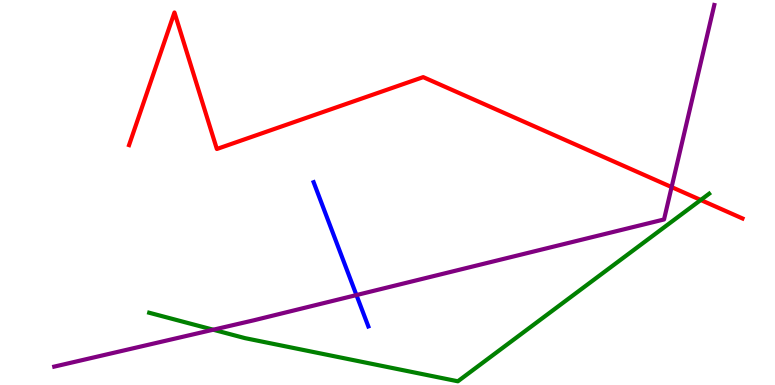[{'lines': ['blue', 'red'], 'intersections': []}, {'lines': ['green', 'red'], 'intersections': [{'x': 9.04, 'y': 4.81}]}, {'lines': ['purple', 'red'], 'intersections': [{'x': 8.67, 'y': 5.14}]}, {'lines': ['blue', 'green'], 'intersections': []}, {'lines': ['blue', 'purple'], 'intersections': [{'x': 4.6, 'y': 2.34}]}, {'lines': ['green', 'purple'], 'intersections': [{'x': 2.75, 'y': 1.44}]}]